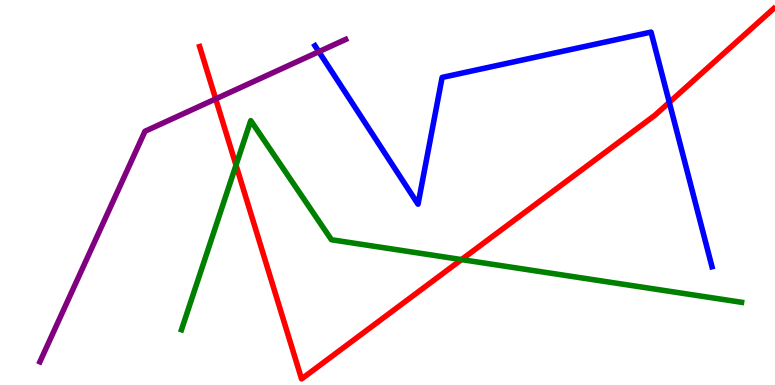[{'lines': ['blue', 'red'], 'intersections': [{'x': 8.64, 'y': 7.34}]}, {'lines': ['green', 'red'], 'intersections': [{'x': 3.05, 'y': 5.71}, {'x': 5.95, 'y': 3.26}]}, {'lines': ['purple', 'red'], 'intersections': [{'x': 2.78, 'y': 7.43}]}, {'lines': ['blue', 'green'], 'intersections': []}, {'lines': ['blue', 'purple'], 'intersections': [{'x': 4.11, 'y': 8.66}]}, {'lines': ['green', 'purple'], 'intersections': []}]